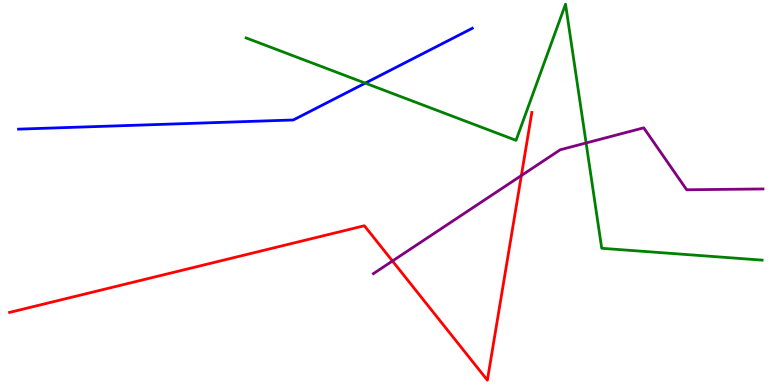[{'lines': ['blue', 'red'], 'intersections': []}, {'lines': ['green', 'red'], 'intersections': []}, {'lines': ['purple', 'red'], 'intersections': [{'x': 5.06, 'y': 3.22}, {'x': 6.73, 'y': 5.44}]}, {'lines': ['blue', 'green'], 'intersections': [{'x': 4.71, 'y': 7.84}]}, {'lines': ['blue', 'purple'], 'intersections': []}, {'lines': ['green', 'purple'], 'intersections': [{'x': 7.56, 'y': 6.29}]}]